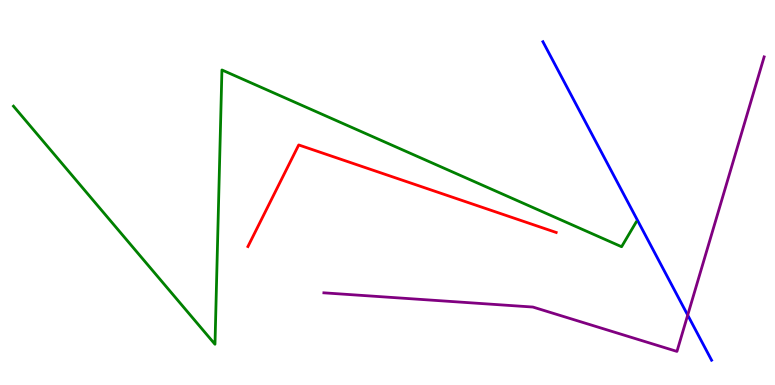[{'lines': ['blue', 'red'], 'intersections': []}, {'lines': ['green', 'red'], 'intersections': []}, {'lines': ['purple', 'red'], 'intersections': []}, {'lines': ['blue', 'green'], 'intersections': []}, {'lines': ['blue', 'purple'], 'intersections': [{'x': 8.87, 'y': 1.82}]}, {'lines': ['green', 'purple'], 'intersections': []}]